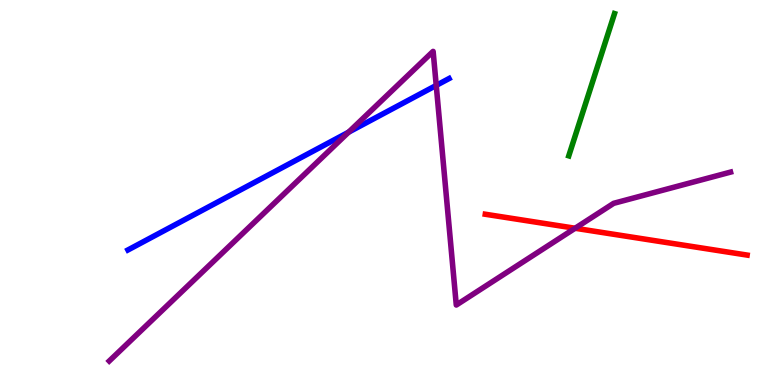[{'lines': ['blue', 'red'], 'intersections': []}, {'lines': ['green', 'red'], 'intersections': []}, {'lines': ['purple', 'red'], 'intersections': [{'x': 7.42, 'y': 4.07}]}, {'lines': ['blue', 'green'], 'intersections': []}, {'lines': ['blue', 'purple'], 'intersections': [{'x': 4.5, 'y': 6.57}, {'x': 5.63, 'y': 7.78}]}, {'lines': ['green', 'purple'], 'intersections': []}]